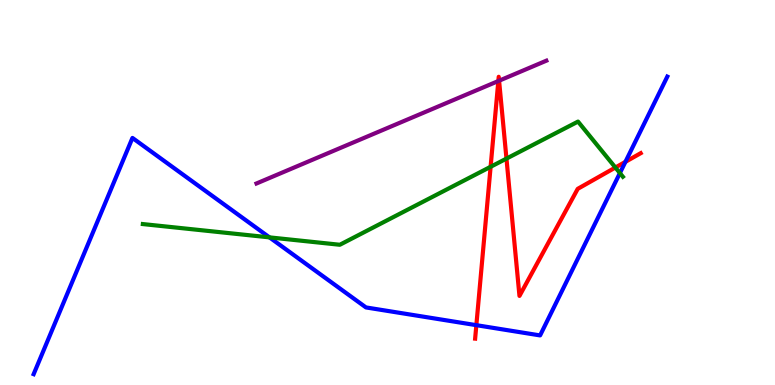[{'lines': ['blue', 'red'], 'intersections': [{'x': 6.15, 'y': 1.55}, {'x': 8.07, 'y': 5.8}]}, {'lines': ['green', 'red'], 'intersections': [{'x': 6.33, 'y': 5.67}, {'x': 6.54, 'y': 5.88}, {'x': 7.94, 'y': 5.65}]}, {'lines': ['purple', 'red'], 'intersections': [{'x': 6.43, 'y': 7.9}, {'x': 6.44, 'y': 7.9}]}, {'lines': ['blue', 'green'], 'intersections': [{'x': 3.48, 'y': 3.83}, {'x': 8.0, 'y': 5.5}]}, {'lines': ['blue', 'purple'], 'intersections': []}, {'lines': ['green', 'purple'], 'intersections': []}]